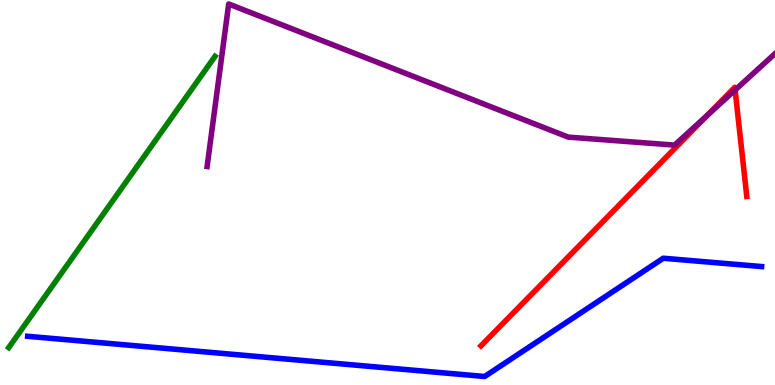[{'lines': ['blue', 'red'], 'intersections': []}, {'lines': ['green', 'red'], 'intersections': []}, {'lines': ['purple', 'red'], 'intersections': [{'x': 9.13, 'y': 7.0}, {'x': 9.49, 'y': 7.66}]}, {'lines': ['blue', 'green'], 'intersections': []}, {'lines': ['blue', 'purple'], 'intersections': []}, {'lines': ['green', 'purple'], 'intersections': []}]